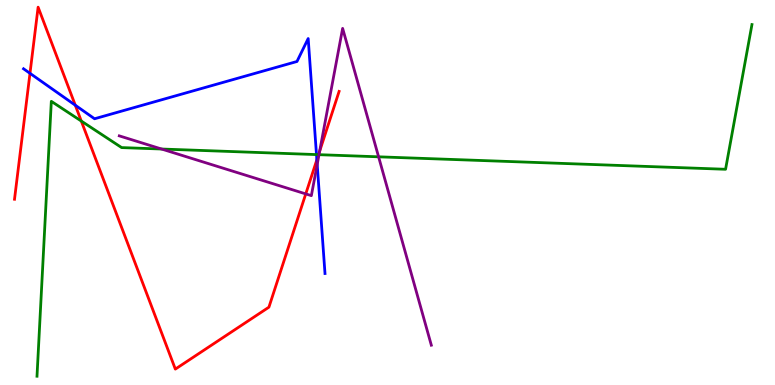[{'lines': ['blue', 'red'], 'intersections': [{'x': 0.387, 'y': 8.1}, {'x': 0.971, 'y': 7.27}, {'x': 4.09, 'y': 5.85}]}, {'lines': ['green', 'red'], 'intersections': [{'x': 1.05, 'y': 6.86}, {'x': 4.11, 'y': 5.98}]}, {'lines': ['purple', 'red'], 'intersections': [{'x': 3.95, 'y': 4.96}, {'x': 4.12, 'y': 6.08}]}, {'lines': ['blue', 'green'], 'intersections': [{'x': 4.08, 'y': 5.98}]}, {'lines': ['blue', 'purple'], 'intersections': [{'x': 4.09, 'y': 5.73}]}, {'lines': ['green', 'purple'], 'intersections': [{'x': 2.08, 'y': 6.13}, {'x': 4.12, 'y': 5.98}, {'x': 4.89, 'y': 5.93}]}]